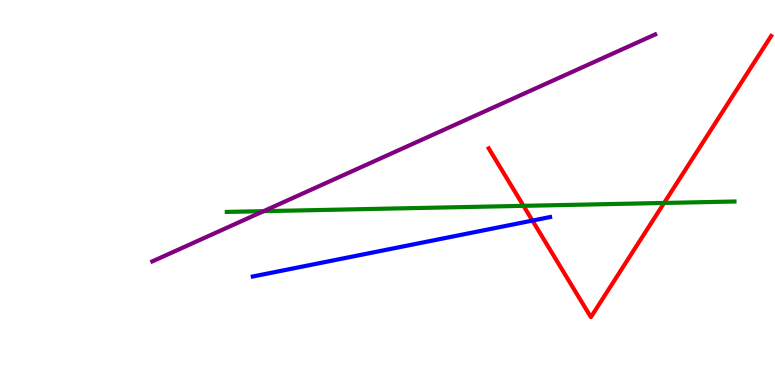[{'lines': ['blue', 'red'], 'intersections': [{'x': 6.87, 'y': 4.27}]}, {'lines': ['green', 'red'], 'intersections': [{'x': 6.75, 'y': 4.65}, {'x': 8.57, 'y': 4.73}]}, {'lines': ['purple', 'red'], 'intersections': []}, {'lines': ['blue', 'green'], 'intersections': []}, {'lines': ['blue', 'purple'], 'intersections': []}, {'lines': ['green', 'purple'], 'intersections': [{'x': 3.4, 'y': 4.52}]}]